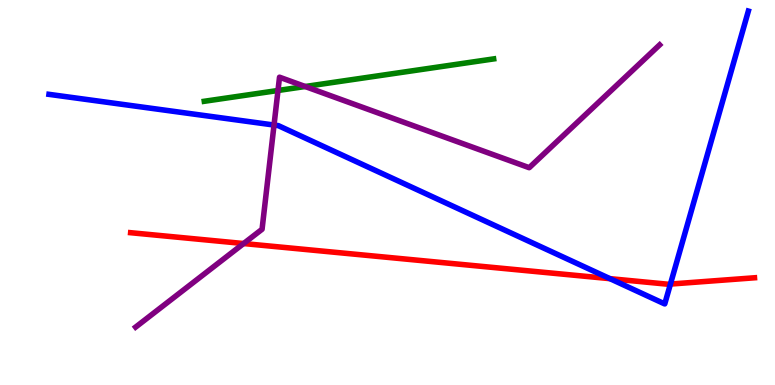[{'lines': ['blue', 'red'], 'intersections': [{'x': 7.87, 'y': 2.76}, {'x': 8.65, 'y': 2.62}]}, {'lines': ['green', 'red'], 'intersections': []}, {'lines': ['purple', 'red'], 'intersections': [{'x': 3.14, 'y': 3.67}]}, {'lines': ['blue', 'green'], 'intersections': []}, {'lines': ['blue', 'purple'], 'intersections': [{'x': 3.54, 'y': 6.75}]}, {'lines': ['green', 'purple'], 'intersections': [{'x': 3.59, 'y': 7.65}, {'x': 3.94, 'y': 7.75}]}]